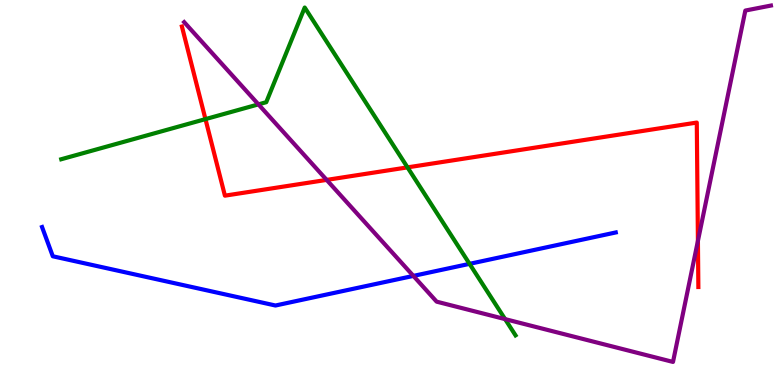[{'lines': ['blue', 'red'], 'intersections': []}, {'lines': ['green', 'red'], 'intersections': [{'x': 2.65, 'y': 6.91}, {'x': 5.26, 'y': 5.65}]}, {'lines': ['purple', 'red'], 'intersections': [{'x': 4.22, 'y': 5.33}, {'x': 9.01, 'y': 3.74}]}, {'lines': ['blue', 'green'], 'intersections': [{'x': 6.06, 'y': 3.15}]}, {'lines': ['blue', 'purple'], 'intersections': [{'x': 5.33, 'y': 2.83}]}, {'lines': ['green', 'purple'], 'intersections': [{'x': 3.33, 'y': 7.29}, {'x': 6.52, 'y': 1.71}]}]